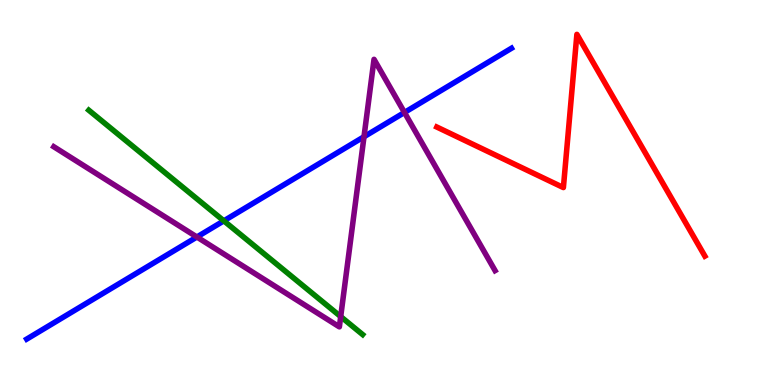[{'lines': ['blue', 'red'], 'intersections': []}, {'lines': ['green', 'red'], 'intersections': []}, {'lines': ['purple', 'red'], 'intersections': []}, {'lines': ['blue', 'green'], 'intersections': [{'x': 2.89, 'y': 4.26}]}, {'lines': ['blue', 'purple'], 'intersections': [{'x': 2.54, 'y': 3.84}, {'x': 4.7, 'y': 6.45}, {'x': 5.22, 'y': 7.08}]}, {'lines': ['green', 'purple'], 'intersections': [{'x': 4.4, 'y': 1.78}]}]